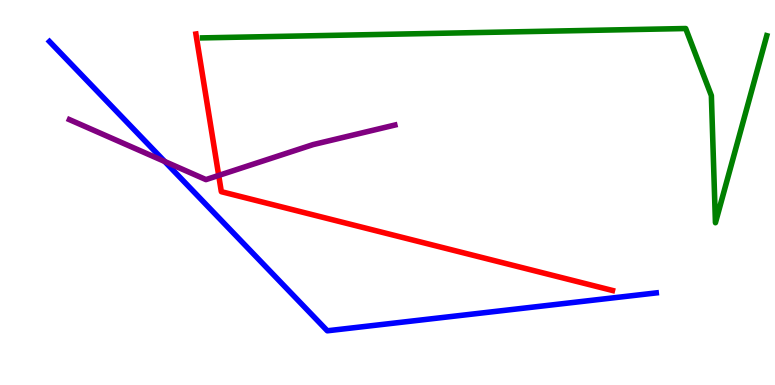[{'lines': ['blue', 'red'], 'intersections': []}, {'lines': ['green', 'red'], 'intersections': []}, {'lines': ['purple', 'red'], 'intersections': [{'x': 2.82, 'y': 5.44}]}, {'lines': ['blue', 'green'], 'intersections': []}, {'lines': ['blue', 'purple'], 'intersections': [{'x': 2.13, 'y': 5.81}]}, {'lines': ['green', 'purple'], 'intersections': []}]